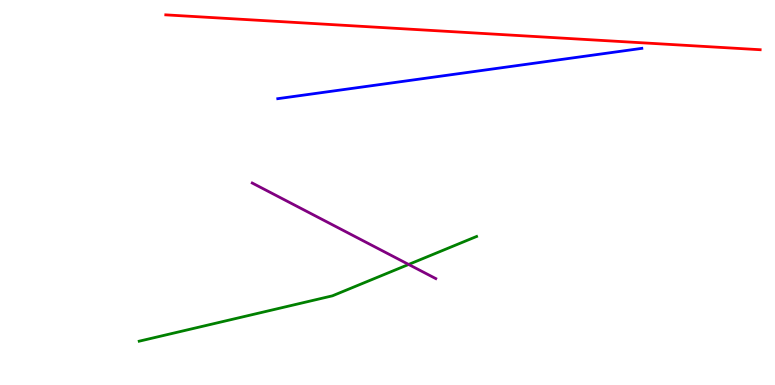[{'lines': ['blue', 'red'], 'intersections': []}, {'lines': ['green', 'red'], 'intersections': []}, {'lines': ['purple', 'red'], 'intersections': []}, {'lines': ['blue', 'green'], 'intersections': []}, {'lines': ['blue', 'purple'], 'intersections': []}, {'lines': ['green', 'purple'], 'intersections': [{'x': 5.27, 'y': 3.13}]}]